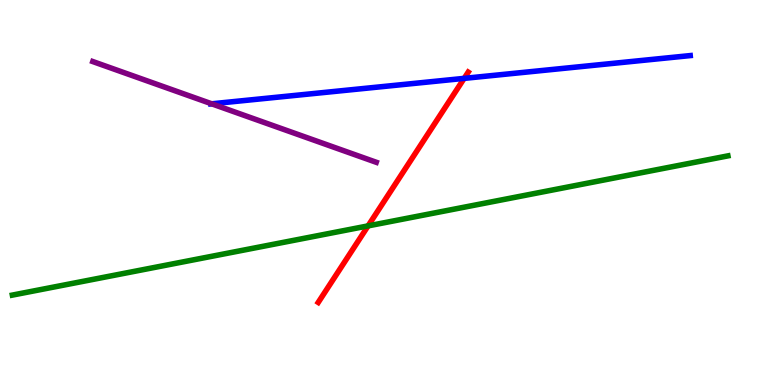[{'lines': ['blue', 'red'], 'intersections': [{'x': 5.99, 'y': 7.96}]}, {'lines': ['green', 'red'], 'intersections': [{'x': 4.75, 'y': 4.13}]}, {'lines': ['purple', 'red'], 'intersections': []}, {'lines': ['blue', 'green'], 'intersections': []}, {'lines': ['blue', 'purple'], 'intersections': [{'x': 2.73, 'y': 7.3}]}, {'lines': ['green', 'purple'], 'intersections': []}]